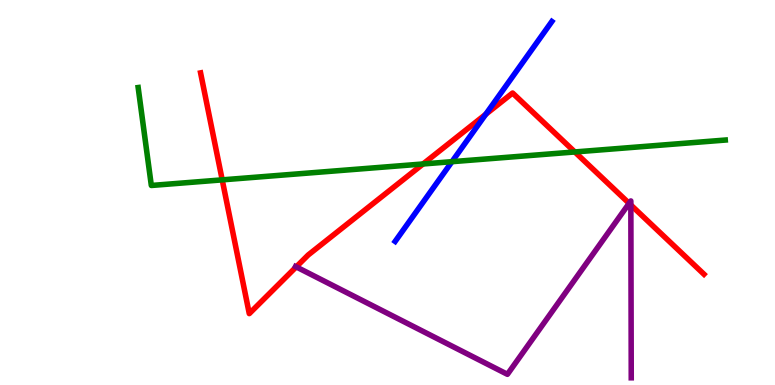[{'lines': ['blue', 'red'], 'intersections': [{'x': 6.27, 'y': 7.03}]}, {'lines': ['green', 'red'], 'intersections': [{'x': 2.87, 'y': 5.33}, {'x': 5.46, 'y': 5.74}, {'x': 7.42, 'y': 6.05}]}, {'lines': ['purple', 'red'], 'intersections': [{'x': 3.82, 'y': 3.07}, {'x': 8.12, 'y': 4.72}, {'x': 8.14, 'y': 4.68}]}, {'lines': ['blue', 'green'], 'intersections': [{'x': 5.83, 'y': 5.8}]}, {'lines': ['blue', 'purple'], 'intersections': []}, {'lines': ['green', 'purple'], 'intersections': []}]